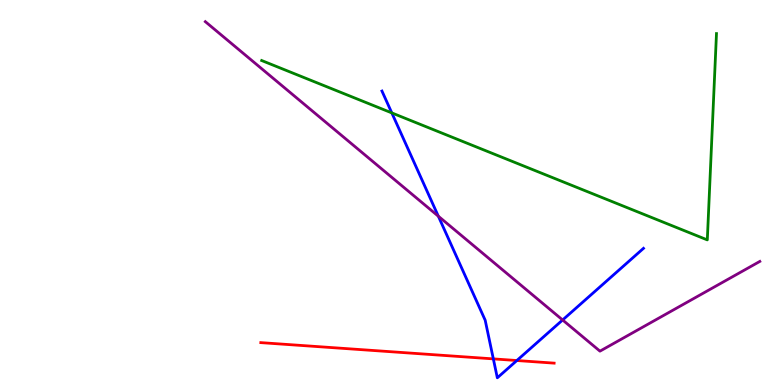[{'lines': ['blue', 'red'], 'intersections': [{'x': 6.37, 'y': 0.678}, {'x': 6.67, 'y': 0.636}]}, {'lines': ['green', 'red'], 'intersections': []}, {'lines': ['purple', 'red'], 'intersections': []}, {'lines': ['blue', 'green'], 'intersections': [{'x': 5.06, 'y': 7.07}]}, {'lines': ['blue', 'purple'], 'intersections': [{'x': 5.66, 'y': 4.38}, {'x': 7.26, 'y': 1.69}]}, {'lines': ['green', 'purple'], 'intersections': []}]